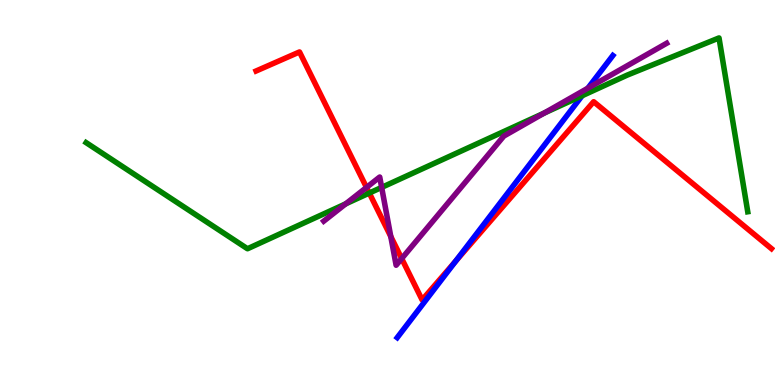[{'lines': ['blue', 'red'], 'intersections': [{'x': 5.88, 'y': 3.21}]}, {'lines': ['green', 'red'], 'intersections': [{'x': 4.77, 'y': 4.99}]}, {'lines': ['purple', 'red'], 'intersections': [{'x': 4.73, 'y': 5.13}, {'x': 5.04, 'y': 3.86}, {'x': 5.18, 'y': 3.28}]}, {'lines': ['blue', 'green'], 'intersections': [{'x': 7.51, 'y': 7.51}]}, {'lines': ['blue', 'purple'], 'intersections': [{'x': 7.59, 'y': 7.71}]}, {'lines': ['green', 'purple'], 'intersections': [{'x': 4.46, 'y': 4.71}, {'x': 4.92, 'y': 5.13}, {'x': 7.02, 'y': 7.06}]}]